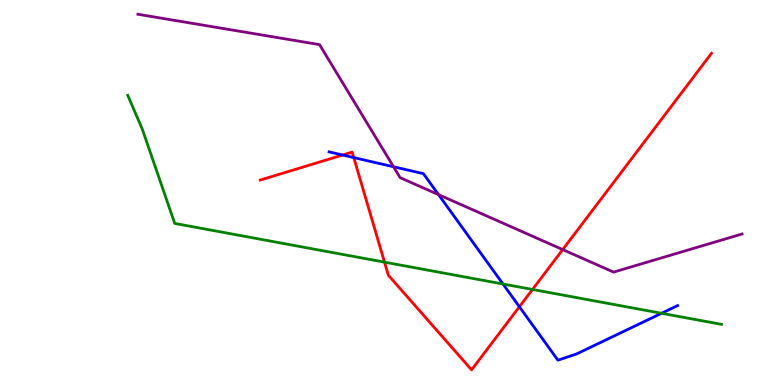[{'lines': ['blue', 'red'], 'intersections': [{'x': 4.42, 'y': 5.97}, {'x': 4.56, 'y': 5.91}, {'x': 6.7, 'y': 2.03}]}, {'lines': ['green', 'red'], 'intersections': [{'x': 4.96, 'y': 3.19}, {'x': 6.87, 'y': 2.48}]}, {'lines': ['purple', 'red'], 'intersections': [{'x': 7.26, 'y': 3.52}]}, {'lines': ['blue', 'green'], 'intersections': [{'x': 6.49, 'y': 2.62}, {'x': 8.54, 'y': 1.86}]}, {'lines': ['blue', 'purple'], 'intersections': [{'x': 5.08, 'y': 5.67}, {'x': 5.66, 'y': 4.94}]}, {'lines': ['green', 'purple'], 'intersections': []}]